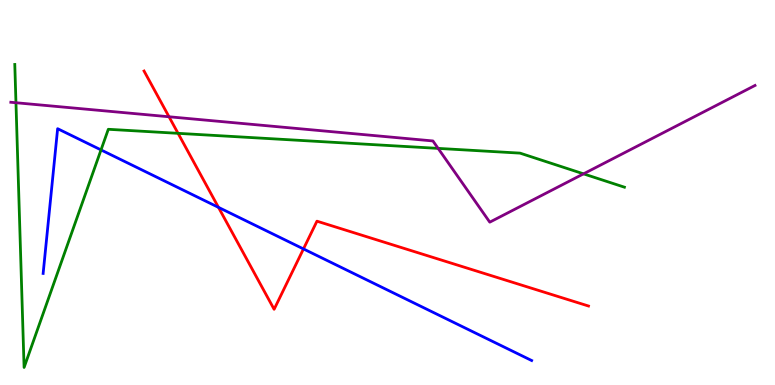[{'lines': ['blue', 'red'], 'intersections': [{'x': 2.82, 'y': 4.61}, {'x': 3.92, 'y': 3.53}]}, {'lines': ['green', 'red'], 'intersections': [{'x': 2.3, 'y': 6.54}]}, {'lines': ['purple', 'red'], 'intersections': [{'x': 2.18, 'y': 6.97}]}, {'lines': ['blue', 'green'], 'intersections': [{'x': 1.3, 'y': 6.11}]}, {'lines': ['blue', 'purple'], 'intersections': []}, {'lines': ['green', 'purple'], 'intersections': [{'x': 0.206, 'y': 7.33}, {'x': 5.65, 'y': 6.15}, {'x': 7.53, 'y': 5.48}]}]